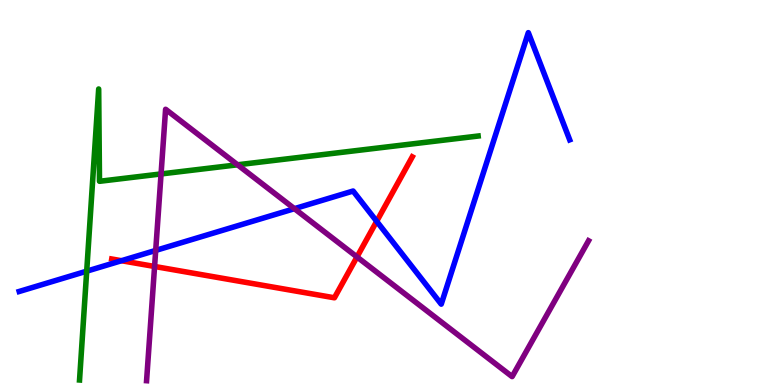[{'lines': ['blue', 'red'], 'intersections': [{'x': 1.57, 'y': 3.23}, {'x': 4.86, 'y': 4.25}]}, {'lines': ['green', 'red'], 'intersections': []}, {'lines': ['purple', 'red'], 'intersections': [{'x': 1.99, 'y': 3.08}, {'x': 4.61, 'y': 3.33}]}, {'lines': ['blue', 'green'], 'intersections': [{'x': 1.12, 'y': 2.96}]}, {'lines': ['blue', 'purple'], 'intersections': [{'x': 2.01, 'y': 3.5}, {'x': 3.8, 'y': 4.58}]}, {'lines': ['green', 'purple'], 'intersections': [{'x': 2.08, 'y': 5.48}, {'x': 3.07, 'y': 5.72}]}]